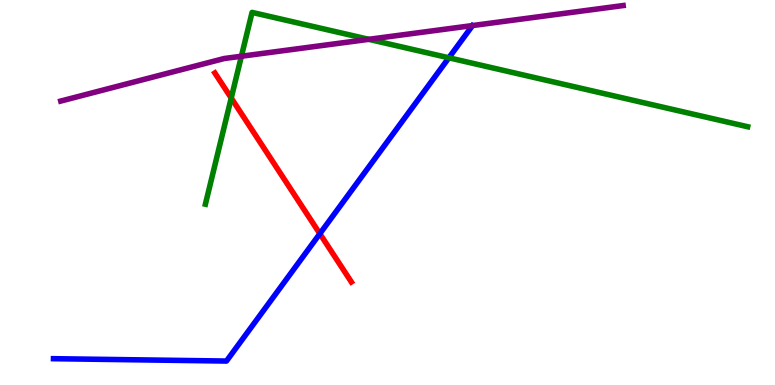[{'lines': ['blue', 'red'], 'intersections': [{'x': 4.13, 'y': 3.93}]}, {'lines': ['green', 'red'], 'intersections': [{'x': 2.98, 'y': 7.45}]}, {'lines': ['purple', 'red'], 'intersections': []}, {'lines': ['blue', 'green'], 'intersections': [{'x': 5.79, 'y': 8.5}]}, {'lines': ['blue', 'purple'], 'intersections': []}, {'lines': ['green', 'purple'], 'intersections': [{'x': 3.11, 'y': 8.54}, {'x': 4.76, 'y': 8.98}]}]